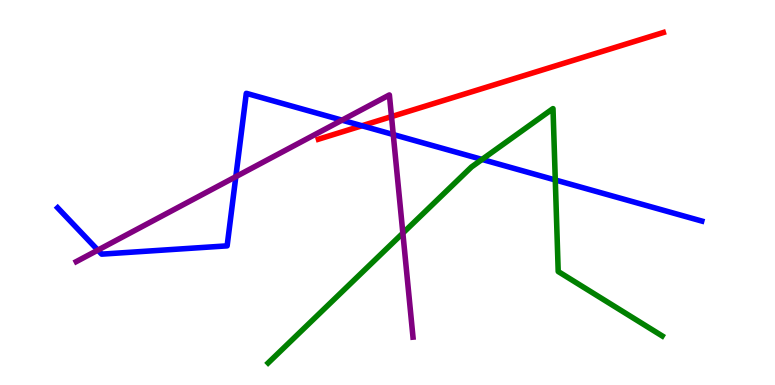[{'lines': ['blue', 'red'], 'intersections': [{'x': 4.67, 'y': 6.73}]}, {'lines': ['green', 'red'], 'intersections': []}, {'lines': ['purple', 'red'], 'intersections': [{'x': 5.05, 'y': 6.97}]}, {'lines': ['blue', 'green'], 'intersections': [{'x': 6.22, 'y': 5.86}, {'x': 7.16, 'y': 5.33}]}, {'lines': ['blue', 'purple'], 'intersections': [{'x': 1.26, 'y': 3.5}, {'x': 3.04, 'y': 5.41}, {'x': 4.41, 'y': 6.88}, {'x': 5.07, 'y': 6.51}]}, {'lines': ['green', 'purple'], 'intersections': [{'x': 5.2, 'y': 3.94}]}]